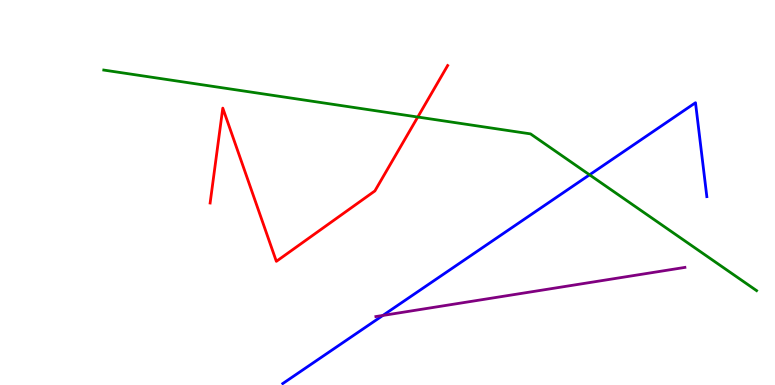[{'lines': ['blue', 'red'], 'intersections': []}, {'lines': ['green', 'red'], 'intersections': [{'x': 5.39, 'y': 6.96}]}, {'lines': ['purple', 'red'], 'intersections': []}, {'lines': ['blue', 'green'], 'intersections': [{'x': 7.61, 'y': 5.46}]}, {'lines': ['blue', 'purple'], 'intersections': [{'x': 4.94, 'y': 1.81}]}, {'lines': ['green', 'purple'], 'intersections': []}]